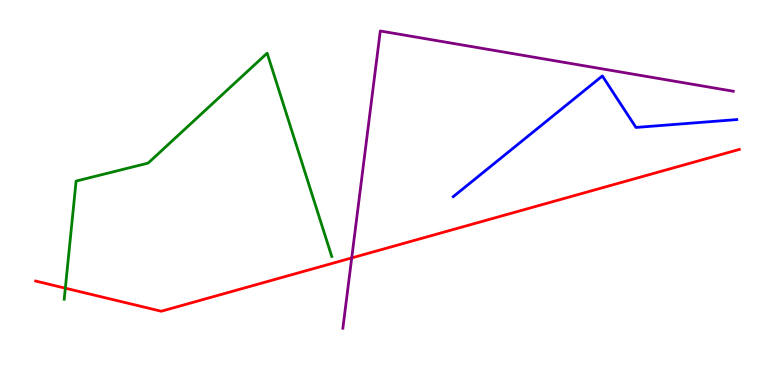[{'lines': ['blue', 'red'], 'intersections': []}, {'lines': ['green', 'red'], 'intersections': [{'x': 0.843, 'y': 2.51}]}, {'lines': ['purple', 'red'], 'intersections': [{'x': 4.54, 'y': 3.3}]}, {'lines': ['blue', 'green'], 'intersections': []}, {'lines': ['blue', 'purple'], 'intersections': []}, {'lines': ['green', 'purple'], 'intersections': []}]